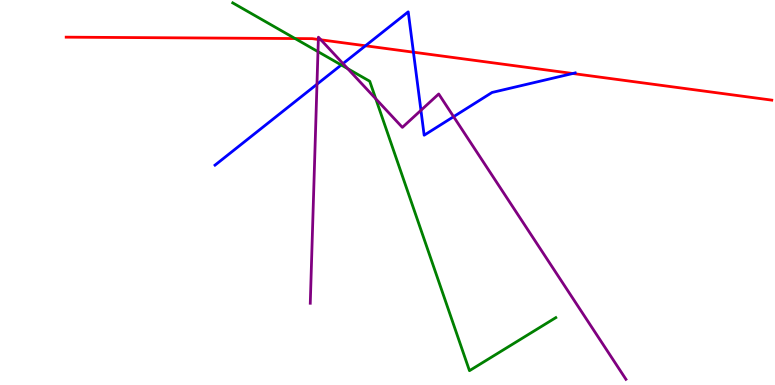[{'lines': ['blue', 'red'], 'intersections': [{'x': 4.72, 'y': 8.81}, {'x': 5.33, 'y': 8.64}, {'x': 7.39, 'y': 8.09}]}, {'lines': ['green', 'red'], 'intersections': [{'x': 3.81, 'y': 9.0}]}, {'lines': ['purple', 'red'], 'intersections': [{'x': 4.11, 'y': 8.97}, {'x': 4.14, 'y': 8.97}]}, {'lines': ['blue', 'green'], 'intersections': [{'x': 4.4, 'y': 8.31}]}, {'lines': ['blue', 'purple'], 'intersections': [{'x': 4.09, 'y': 7.81}, {'x': 4.43, 'y': 8.35}, {'x': 5.43, 'y': 7.13}, {'x': 5.85, 'y': 6.97}]}, {'lines': ['green', 'purple'], 'intersections': [{'x': 4.1, 'y': 8.66}, {'x': 4.49, 'y': 8.22}, {'x': 4.85, 'y': 7.43}]}]